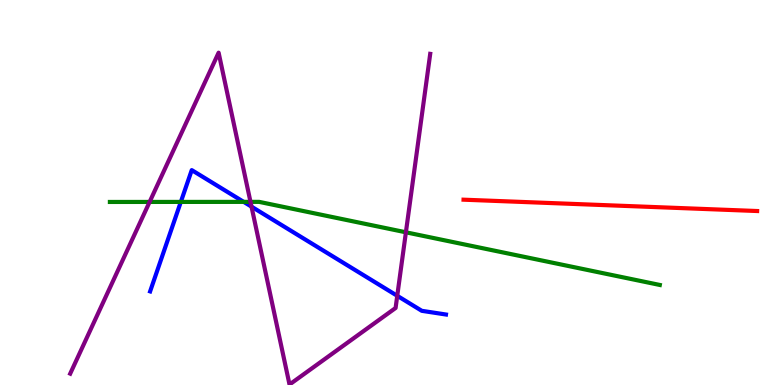[{'lines': ['blue', 'red'], 'intersections': []}, {'lines': ['green', 'red'], 'intersections': []}, {'lines': ['purple', 'red'], 'intersections': []}, {'lines': ['blue', 'green'], 'intersections': [{'x': 2.33, 'y': 4.76}, {'x': 3.14, 'y': 4.76}]}, {'lines': ['blue', 'purple'], 'intersections': [{'x': 3.25, 'y': 4.63}, {'x': 5.13, 'y': 2.32}]}, {'lines': ['green', 'purple'], 'intersections': [{'x': 1.93, 'y': 4.75}, {'x': 3.23, 'y': 4.76}, {'x': 5.24, 'y': 3.97}]}]